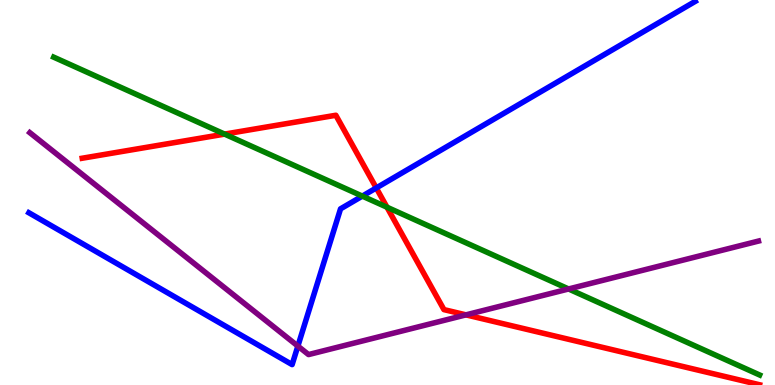[{'lines': ['blue', 'red'], 'intersections': [{'x': 4.86, 'y': 5.12}]}, {'lines': ['green', 'red'], 'intersections': [{'x': 2.9, 'y': 6.52}, {'x': 4.99, 'y': 4.62}]}, {'lines': ['purple', 'red'], 'intersections': [{'x': 6.01, 'y': 1.82}]}, {'lines': ['blue', 'green'], 'intersections': [{'x': 4.67, 'y': 4.91}]}, {'lines': ['blue', 'purple'], 'intersections': [{'x': 3.84, 'y': 1.01}]}, {'lines': ['green', 'purple'], 'intersections': [{'x': 7.34, 'y': 2.49}]}]